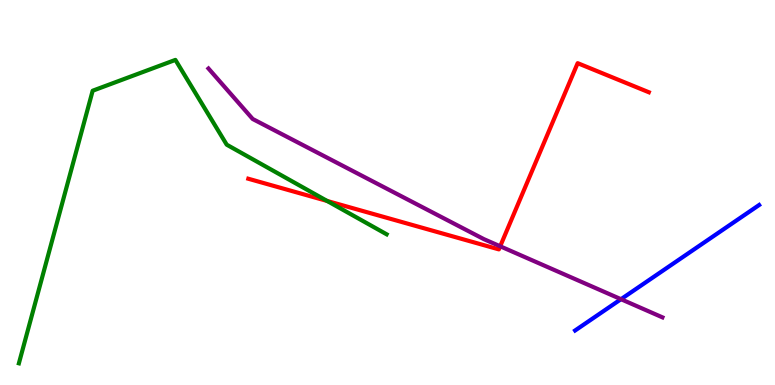[{'lines': ['blue', 'red'], 'intersections': []}, {'lines': ['green', 'red'], 'intersections': [{'x': 4.22, 'y': 4.78}]}, {'lines': ['purple', 'red'], 'intersections': [{'x': 6.45, 'y': 3.6}]}, {'lines': ['blue', 'green'], 'intersections': []}, {'lines': ['blue', 'purple'], 'intersections': [{'x': 8.01, 'y': 2.23}]}, {'lines': ['green', 'purple'], 'intersections': []}]